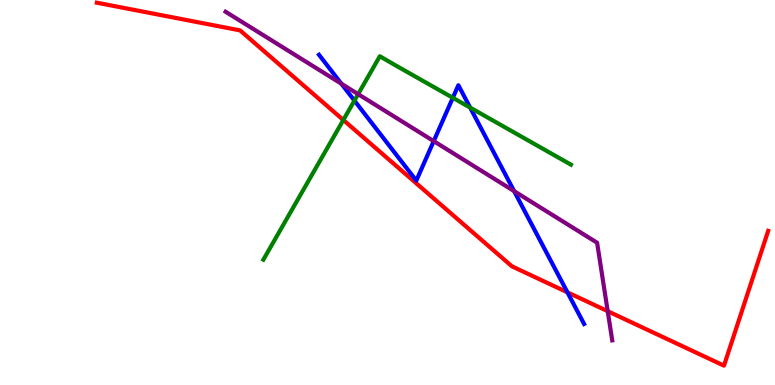[{'lines': ['blue', 'red'], 'intersections': [{'x': 7.32, 'y': 2.41}]}, {'lines': ['green', 'red'], 'intersections': [{'x': 4.43, 'y': 6.88}]}, {'lines': ['purple', 'red'], 'intersections': [{'x': 7.84, 'y': 1.92}]}, {'lines': ['blue', 'green'], 'intersections': [{'x': 4.57, 'y': 7.39}, {'x': 5.84, 'y': 7.46}, {'x': 6.07, 'y': 7.21}]}, {'lines': ['blue', 'purple'], 'intersections': [{'x': 4.4, 'y': 7.83}, {'x': 5.6, 'y': 6.33}, {'x': 6.63, 'y': 5.04}]}, {'lines': ['green', 'purple'], 'intersections': [{'x': 4.62, 'y': 7.55}]}]